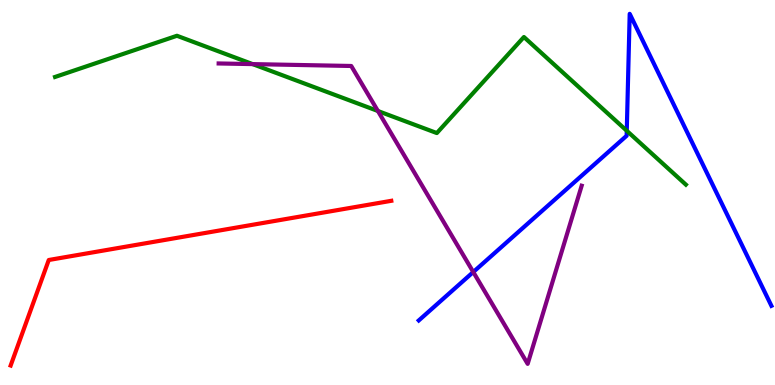[{'lines': ['blue', 'red'], 'intersections': []}, {'lines': ['green', 'red'], 'intersections': []}, {'lines': ['purple', 'red'], 'intersections': []}, {'lines': ['blue', 'green'], 'intersections': [{'x': 8.09, 'y': 6.6}]}, {'lines': ['blue', 'purple'], 'intersections': [{'x': 6.11, 'y': 2.93}]}, {'lines': ['green', 'purple'], 'intersections': [{'x': 3.26, 'y': 8.33}, {'x': 4.88, 'y': 7.12}]}]